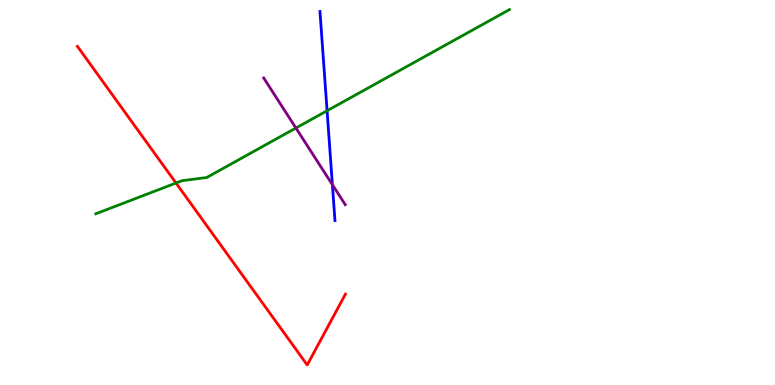[{'lines': ['blue', 'red'], 'intersections': []}, {'lines': ['green', 'red'], 'intersections': [{'x': 2.27, 'y': 5.25}]}, {'lines': ['purple', 'red'], 'intersections': []}, {'lines': ['blue', 'green'], 'intersections': [{'x': 4.22, 'y': 7.12}]}, {'lines': ['blue', 'purple'], 'intersections': [{'x': 4.29, 'y': 5.2}]}, {'lines': ['green', 'purple'], 'intersections': [{'x': 3.82, 'y': 6.67}]}]